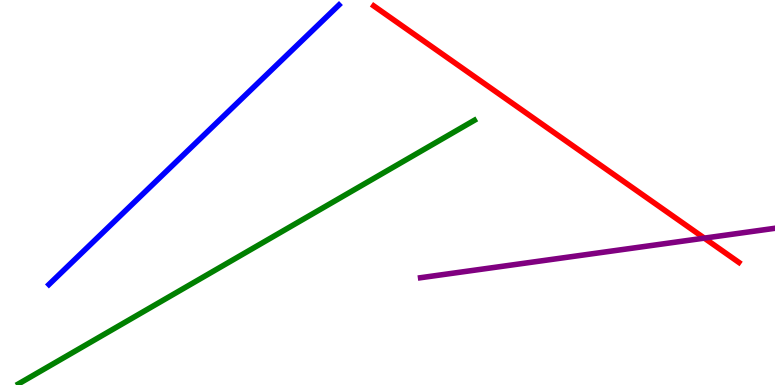[{'lines': ['blue', 'red'], 'intersections': []}, {'lines': ['green', 'red'], 'intersections': []}, {'lines': ['purple', 'red'], 'intersections': [{'x': 9.09, 'y': 3.81}]}, {'lines': ['blue', 'green'], 'intersections': []}, {'lines': ['blue', 'purple'], 'intersections': []}, {'lines': ['green', 'purple'], 'intersections': []}]